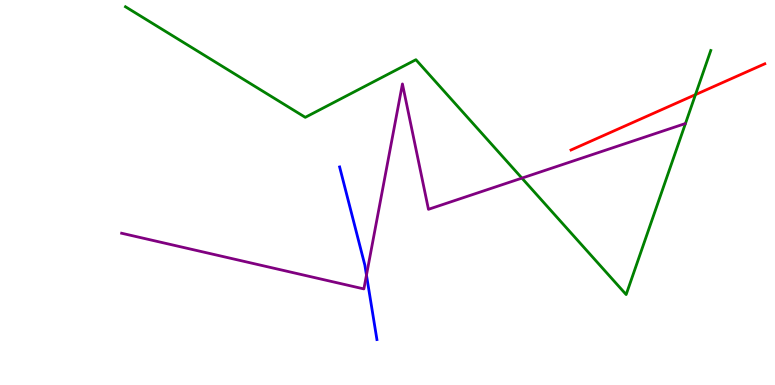[{'lines': ['blue', 'red'], 'intersections': []}, {'lines': ['green', 'red'], 'intersections': [{'x': 8.97, 'y': 7.54}]}, {'lines': ['purple', 'red'], 'intersections': []}, {'lines': ['blue', 'green'], 'intersections': []}, {'lines': ['blue', 'purple'], 'intersections': [{'x': 4.73, 'y': 2.85}]}, {'lines': ['green', 'purple'], 'intersections': [{'x': 6.73, 'y': 5.37}]}]